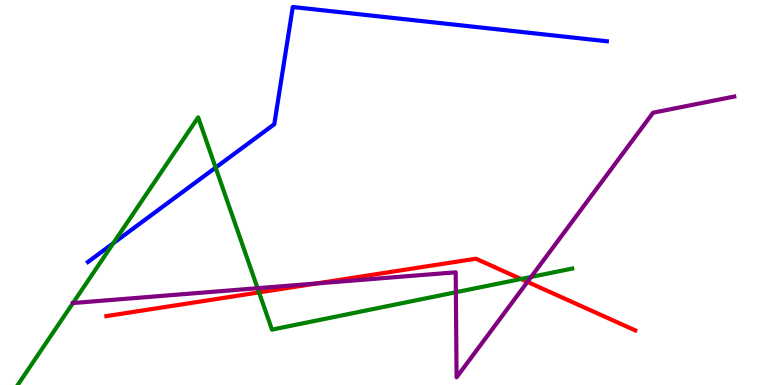[{'lines': ['blue', 'red'], 'intersections': []}, {'lines': ['green', 'red'], 'intersections': [{'x': 3.34, 'y': 2.41}, {'x': 6.72, 'y': 2.75}]}, {'lines': ['purple', 'red'], 'intersections': [{'x': 4.08, 'y': 2.64}, {'x': 6.81, 'y': 2.68}]}, {'lines': ['blue', 'green'], 'intersections': [{'x': 1.46, 'y': 3.68}, {'x': 2.78, 'y': 5.65}]}, {'lines': ['blue', 'purple'], 'intersections': []}, {'lines': ['green', 'purple'], 'intersections': [{'x': 0.942, 'y': 2.13}, {'x': 3.32, 'y': 2.51}, {'x': 5.88, 'y': 2.41}, {'x': 6.85, 'y': 2.81}]}]